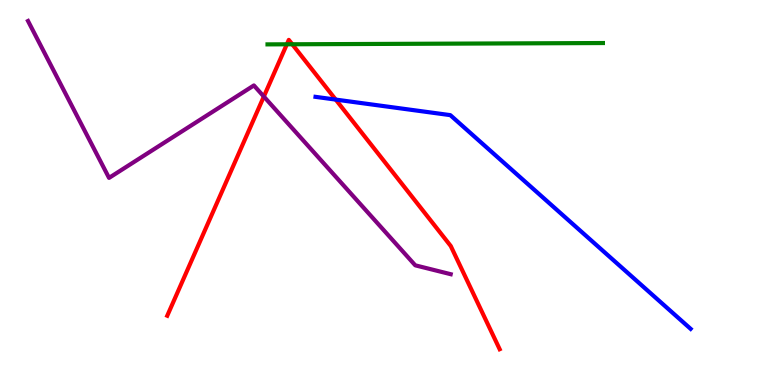[{'lines': ['blue', 'red'], 'intersections': [{'x': 4.33, 'y': 7.41}]}, {'lines': ['green', 'red'], 'intersections': [{'x': 3.7, 'y': 8.85}, {'x': 3.77, 'y': 8.85}]}, {'lines': ['purple', 'red'], 'intersections': [{'x': 3.4, 'y': 7.49}]}, {'lines': ['blue', 'green'], 'intersections': []}, {'lines': ['blue', 'purple'], 'intersections': []}, {'lines': ['green', 'purple'], 'intersections': []}]